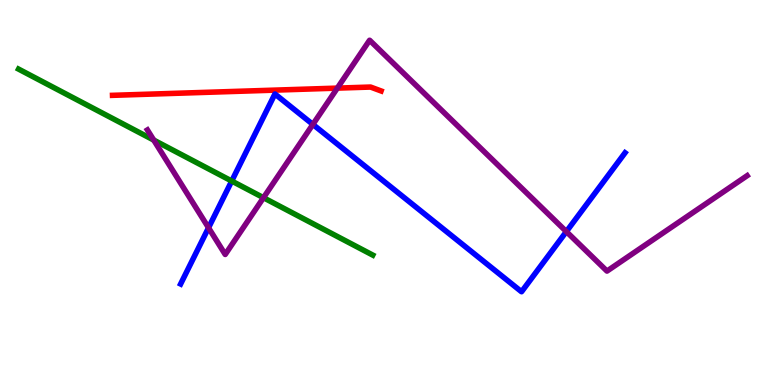[{'lines': ['blue', 'red'], 'intersections': []}, {'lines': ['green', 'red'], 'intersections': []}, {'lines': ['purple', 'red'], 'intersections': [{'x': 4.35, 'y': 7.71}]}, {'lines': ['blue', 'green'], 'intersections': [{'x': 2.99, 'y': 5.3}]}, {'lines': ['blue', 'purple'], 'intersections': [{'x': 2.69, 'y': 4.08}, {'x': 4.04, 'y': 6.77}, {'x': 7.31, 'y': 3.98}]}, {'lines': ['green', 'purple'], 'intersections': [{'x': 1.98, 'y': 6.36}, {'x': 3.4, 'y': 4.86}]}]